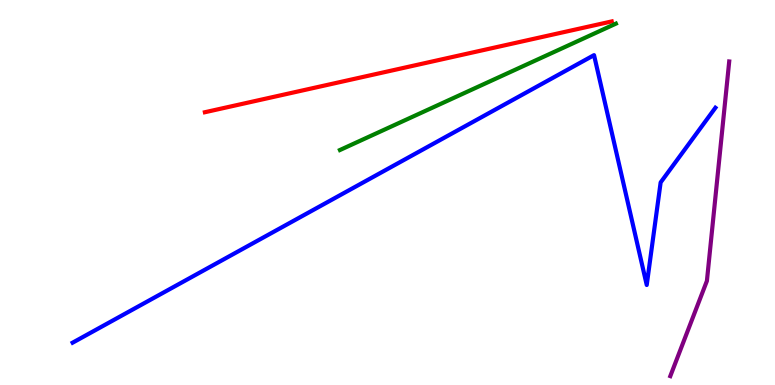[{'lines': ['blue', 'red'], 'intersections': []}, {'lines': ['green', 'red'], 'intersections': []}, {'lines': ['purple', 'red'], 'intersections': []}, {'lines': ['blue', 'green'], 'intersections': []}, {'lines': ['blue', 'purple'], 'intersections': []}, {'lines': ['green', 'purple'], 'intersections': []}]